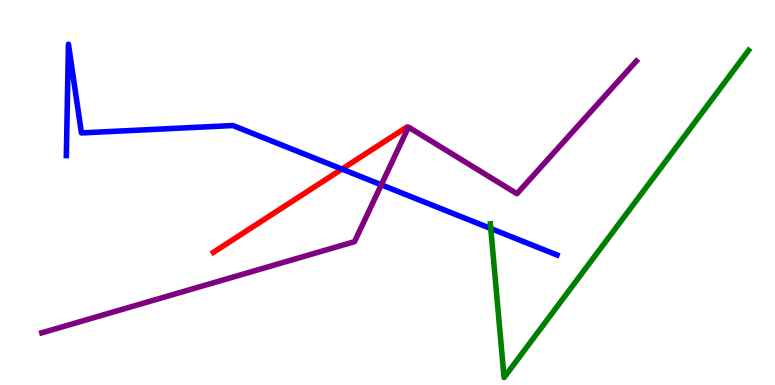[{'lines': ['blue', 'red'], 'intersections': [{'x': 4.41, 'y': 5.61}]}, {'lines': ['green', 'red'], 'intersections': []}, {'lines': ['purple', 'red'], 'intersections': []}, {'lines': ['blue', 'green'], 'intersections': [{'x': 6.33, 'y': 4.06}]}, {'lines': ['blue', 'purple'], 'intersections': [{'x': 4.92, 'y': 5.2}]}, {'lines': ['green', 'purple'], 'intersections': []}]